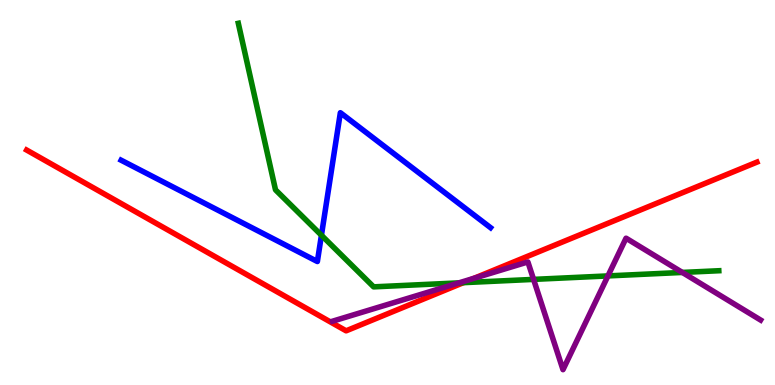[{'lines': ['blue', 'red'], 'intersections': []}, {'lines': ['green', 'red'], 'intersections': [{'x': 5.98, 'y': 2.66}]}, {'lines': ['purple', 'red'], 'intersections': [{'x': 6.12, 'y': 2.77}]}, {'lines': ['blue', 'green'], 'intersections': [{'x': 4.15, 'y': 3.89}]}, {'lines': ['blue', 'purple'], 'intersections': []}, {'lines': ['green', 'purple'], 'intersections': [{'x': 5.92, 'y': 2.65}, {'x': 6.88, 'y': 2.74}, {'x': 7.84, 'y': 2.83}, {'x': 8.8, 'y': 2.92}]}]